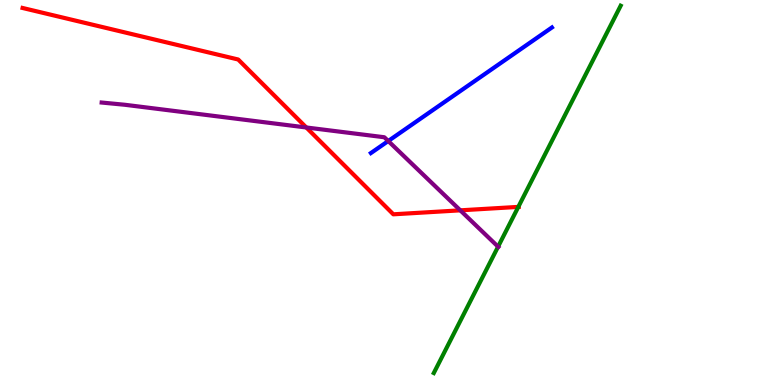[{'lines': ['blue', 'red'], 'intersections': []}, {'lines': ['green', 'red'], 'intersections': [{'x': 6.69, 'y': 4.63}]}, {'lines': ['purple', 'red'], 'intersections': [{'x': 3.95, 'y': 6.69}, {'x': 5.94, 'y': 4.54}]}, {'lines': ['blue', 'green'], 'intersections': []}, {'lines': ['blue', 'purple'], 'intersections': [{'x': 5.01, 'y': 6.34}]}, {'lines': ['green', 'purple'], 'intersections': [{'x': 6.43, 'y': 3.59}]}]